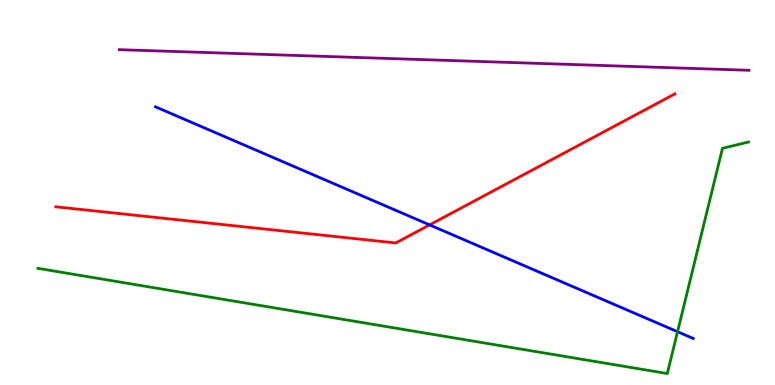[{'lines': ['blue', 'red'], 'intersections': [{'x': 5.54, 'y': 4.16}]}, {'lines': ['green', 'red'], 'intersections': []}, {'lines': ['purple', 'red'], 'intersections': []}, {'lines': ['blue', 'green'], 'intersections': [{'x': 8.74, 'y': 1.38}]}, {'lines': ['blue', 'purple'], 'intersections': []}, {'lines': ['green', 'purple'], 'intersections': []}]